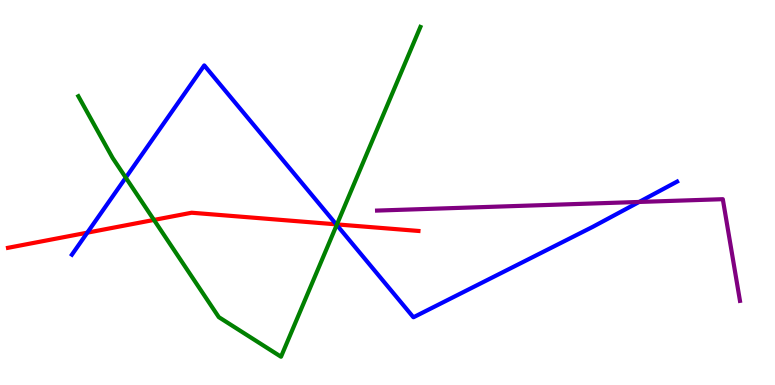[{'lines': ['blue', 'red'], 'intersections': [{'x': 1.13, 'y': 3.96}, {'x': 4.34, 'y': 4.17}]}, {'lines': ['green', 'red'], 'intersections': [{'x': 1.99, 'y': 4.29}, {'x': 4.35, 'y': 4.17}]}, {'lines': ['purple', 'red'], 'intersections': []}, {'lines': ['blue', 'green'], 'intersections': [{'x': 1.62, 'y': 5.39}, {'x': 4.34, 'y': 4.16}]}, {'lines': ['blue', 'purple'], 'intersections': [{'x': 8.25, 'y': 4.75}]}, {'lines': ['green', 'purple'], 'intersections': []}]